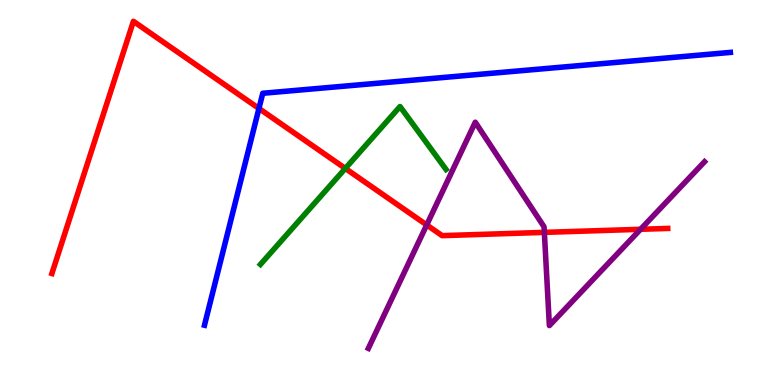[{'lines': ['blue', 'red'], 'intersections': [{'x': 3.34, 'y': 7.18}]}, {'lines': ['green', 'red'], 'intersections': [{'x': 4.46, 'y': 5.63}]}, {'lines': ['purple', 'red'], 'intersections': [{'x': 5.51, 'y': 4.16}, {'x': 7.02, 'y': 3.96}, {'x': 8.27, 'y': 4.04}]}, {'lines': ['blue', 'green'], 'intersections': []}, {'lines': ['blue', 'purple'], 'intersections': []}, {'lines': ['green', 'purple'], 'intersections': []}]